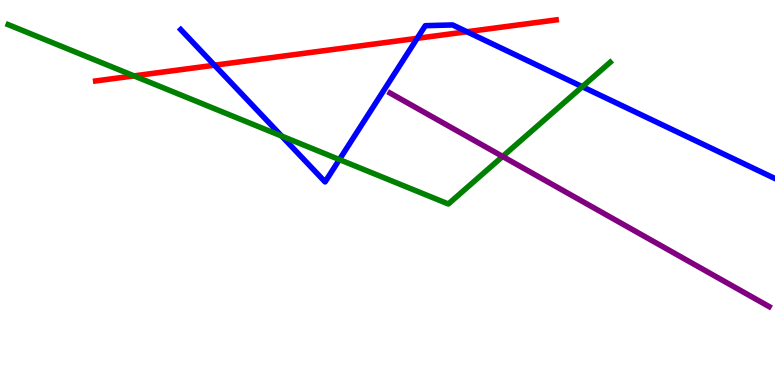[{'lines': ['blue', 'red'], 'intersections': [{'x': 2.77, 'y': 8.31}, {'x': 5.38, 'y': 9.0}, {'x': 6.02, 'y': 9.18}]}, {'lines': ['green', 'red'], 'intersections': [{'x': 1.73, 'y': 8.03}]}, {'lines': ['purple', 'red'], 'intersections': []}, {'lines': ['blue', 'green'], 'intersections': [{'x': 3.63, 'y': 6.47}, {'x': 4.38, 'y': 5.86}, {'x': 7.51, 'y': 7.75}]}, {'lines': ['blue', 'purple'], 'intersections': []}, {'lines': ['green', 'purple'], 'intersections': [{'x': 6.49, 'y': 5.94}]}]